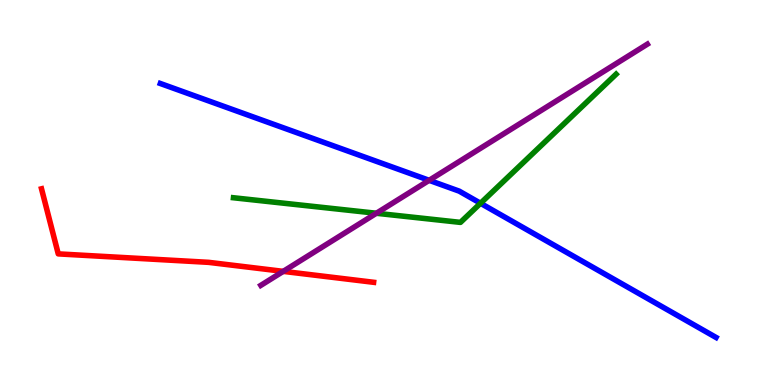[{'lines': ['blue', 'red'], 'intersections': []}, {'lines': ['green', 'red'], 'intersections': []}, {'lines': ['purple', 'red'], 'intersections': [{'x': 3.65, 'y': 2.95}]}, {'lines': ['blue', 'green'], 'intersections': [{'x': 6.2, 'y': 4.72}]}, {'lines': ['blue', 'purple'], 'intersections': [{'x': 5.54, 'y': 5.32}]}, {'lines': ['green', 'purple'], 'intersections': [{'x': 4.86, 'y': 4.46}]}]